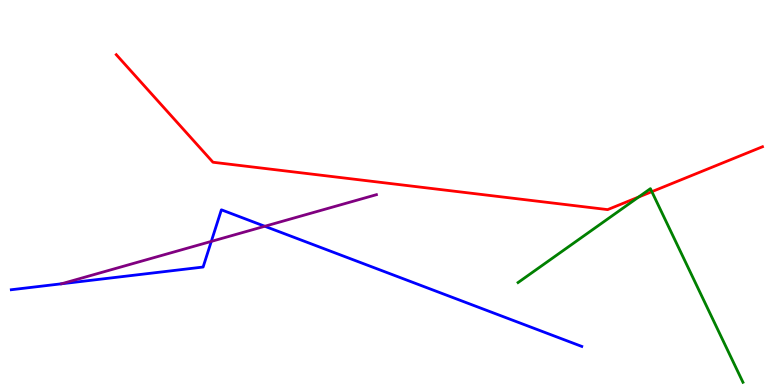[{'lines': ['blue', 'red'], 'intersections': []}, {'lines': ['green', 'red'], 'intersections': [{'x': 8.24, 'y': 4.88}, {'x': 8.41, 'y': 5.02}]}, {'lines': ['purple', 'red'], 'intersections': []}, {'lines': ['blue', 'green'], 'intersections': []}, {'lines': ['blue', 'purple'], 'intersections': [{'x': 2.73, 'y': 3.73}, {'x': 3.42, 'y': 4.12}]}, {'lines': ['green', 'purple'], 'intersections': []}]